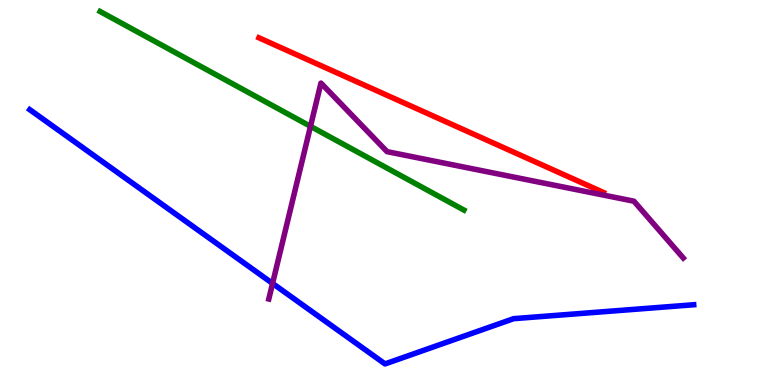[{'lines': ['blue', 'red'], 'intersections': []}, {'lines': ['green', 'red'], 'intersections': []}, {'lines': ['purple', 'red'], 'intersections': []}, {'lines': ['blue', 'green'], 'intersections': []}, {'lines': ['blue', 'purple'], 'intersections': [{'x': 3.52, 'y': 2.64}]}, {'lines': ['green', 'purple'], 'intersections': [{'x': 4.01, 'y': 6.72}]}]